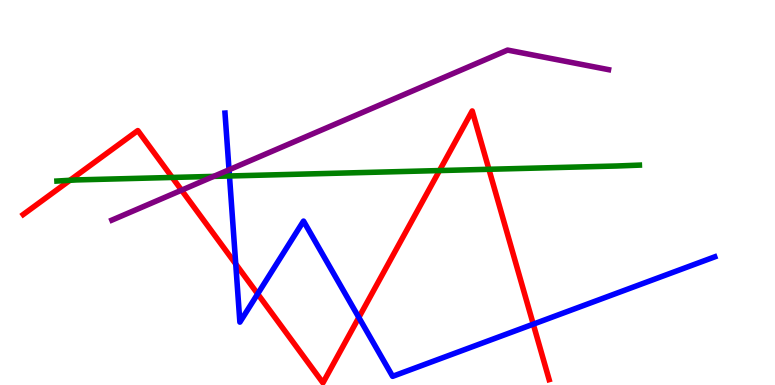[{'lines': ['blue', 'red'], 'intersections': [{'x': 3.04, 'y': 3.14}, {'x': 3.32, 'y': 2.37}, {'x': 4.63, 'y': 1.75}, {'x': 6.88, 'y': 1.58}]}, {'lines': ['green', 'red'], 'intersections': [{'x': 0.902, 'y': 5.32}, {'x': 2.22, 'y': 5.39}, {'x': 5.67, 'y': 5.57}, {'x': 6.31, 'y': 5.6}]}, {'lines': ['purple', 'red'], 'intersections': [{'x': 2.34, 'y': 5.06}]}, {'lines': ['blue', 'green'], 'intersections': [{'x': 2.96, 'y': 5.43}]}, {'lines': ['blue', 'purple'], 'intersections': [{'x': 2.96, 'y': 5.59}]}, {'lines': ['green', 'purple'], 'intersections': [{'x': 2.76, 'y': 5.42}]}]